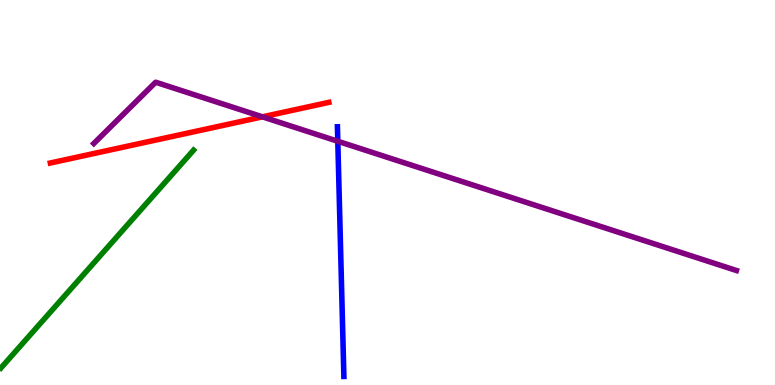[{'lines': ['blue', 'red'], 'intersections': []}, {'lines': ['green', 'red'], 'intersections': []}, {'lines': ['purple', 'red'], 'intersections': [{'x': 3.39, 'y': 6.97}]}, {'lines': ['blue', 'green'], 'intersections': []}, {'lines': ['blue', 'purple'], 'intersections': [{'x': 4.36, 'y': 6.33}]}, {'lines': ['green', 'purple'], 'intersections': []}]